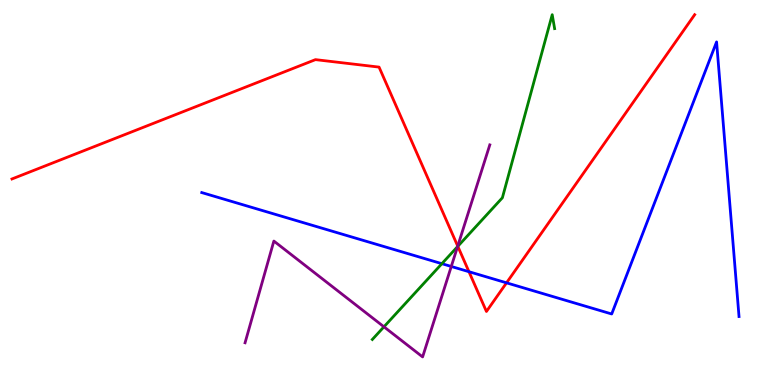[{'lines': ['blue', 'red'], 'intersections': [{'x': 6.05, 'y': 2.94}, {'x': 6.54, 'y': 2.65}]}, {'lines': ['green', 'red'], 'intersections': [{'x': 5.91, 'y': 3.6}]}, {'lines': ['purple', 'red'], 'intersections': [{'x': 5.91, 'y': 3.61}]}, {'lines': ['blue', 'green'], 'intersections': [{'x': 5.7, 'y': 3.15}]}, {'lines': ['blue', 'purple'], 'intersections': [{'x': 5.82, 'y': 3.08}]}, {'lines': ['green', 'purple'], 'intersections': [{'x': 4.95, 'y': 1.51}, {'x': 5.9, 'y': 3.6}]}]